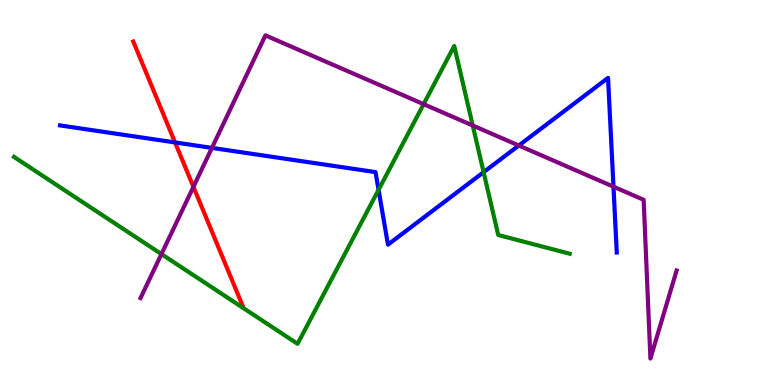[{'lines': ['blue', 'red'], 'intersections': [{'x': 2.26, 'y': 6.3}]}, {'lines': ['green', 'red'], 'intersections': []}, {'lines': ['purple', 'red'], 'intersections': [{'x': 2.5, 'y': 5.15}]}, {'lines': ['blue', 'green'], 'intersections': [{'x': 4.88, 'y': 5.07}, {'x': 6.24, 'y': 5.53}]}, {'lines': ['blue', 'purple'], 'intersections': [{'x': 2.73, 'y': 6.16}, {'x': 6.69, 'y': 6.22}, {'x': 7.92, 'y': 5.15}]}, {'lines': ['green', 'purple'], 'intersections': [{'x': 2.08, 'y': 3.4}, {'x': 5.47, 'y': 7.29}, {'x': 6.1, 'y': 6.74}]}]